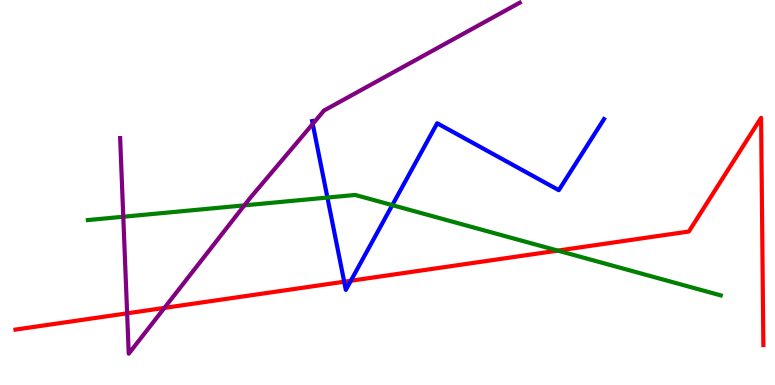[{'lines': ['blue', 'red'], 'intersections': [{'x': 4.44, 'y': 2.68}, {'x': 4.53, 'y': 2.71}]}, {'lines': ['green', 'red'], 'intersections': [{'x': 7.2, 'y': 3.49}]}, {'lines': ['purple', 'red'], 'intersections': [{'x': 1.64, 'y': 1.86}, {'x': 2.12, 'y': 2.0}]}, {'lines': ['blue', 'green'], 'intersections': [{'x': 4.22, 'y': 4.87}, {'x': 5.06, 'y': 4.67}]}, {'lines': ['blue', 'purple'], 'intersections': [{'x': 4.04, 'y': 6.78}]}, {'lines': ['green', 'purple'], 'intersections': [{'x': 1.59, 'y': 4.37}, {'x': 3.15, 'y': 4.67}]}]